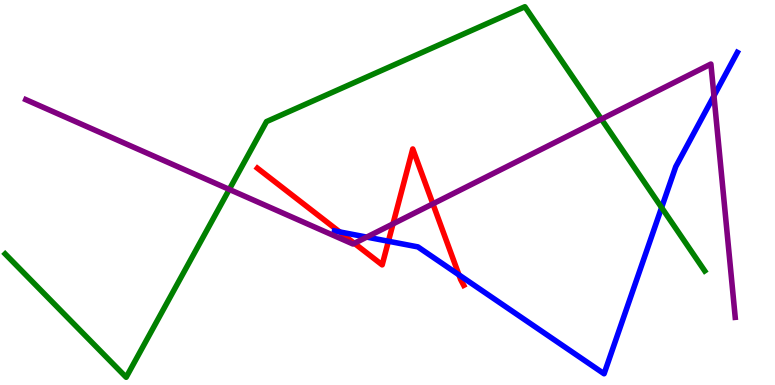[{'lines': ['blue', 'red'], 'intersections': [{'x': 4.38, 'y': 3.98}, {'x': 5.01, 'y': 3.73}, {'x': 5.92, 'y': 2.86}]}, {'lines': ['green', 'red'], 'intersections': []}, {'lines': ['purple', 'red'], 'intersections': [{'x': 4.57, 'y': 3.68}, {'x': 5.07, 'y': 4.18}, {'x': 5.59, 'y': 4.71}]}, {'lines': ['blue', 'green'], 'intersections': [{'x': 8.54, 'y': 4.61}]}, {'lines': ['blue', 'purple'], 'intersections': [{'x': 4.73, 'y': 3.84}, {'x': 9.21, 'y': 7.51}]}, {'lines': ['green', 'purple'], 'intersections': [{'x': 2.96, 'y': 5.08}, {'x': 7.76, 'y': 6.91}]}]